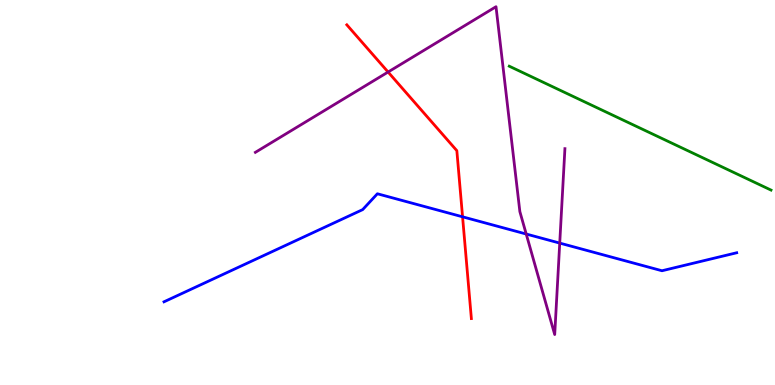[{'lines': ['blue', 'red'], 'intersections': [{'x': 5.97, 'y': 4.37}]}, {'lines': ['green', 'red'], 'intersections': []}, {'lines': ['purple', 'red'], 'intersections': [{'x': 5.01, 'y': 8.13}]}, {'lines': ['blue', 'green'], 'intersections': []}, {'lines': ['blue', 'purple'], 'intersections': [{'x': 6.79, 'y': 3.92}, {'x': 7.22, 'y': 3.69}]}, {'lines': ['green', 'purple'], 'intersections': []}]